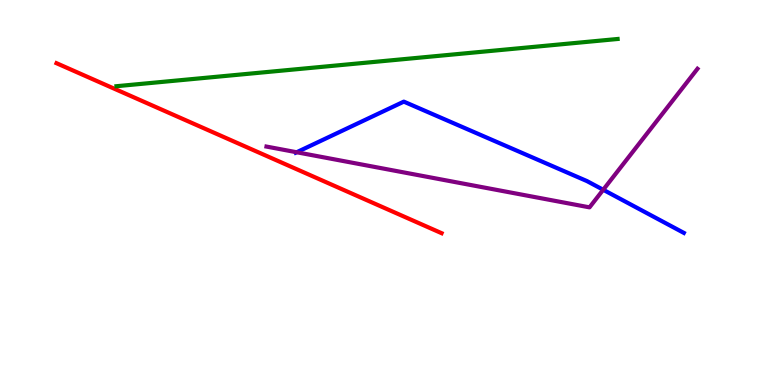[{'lines': ['blue', 'red'], 'intersections': []}, {'lines': ['green', 'red'], 'intersections': []}, {'lines': ['purple', 'red'], 'intersections': []}, {'lines': ['blue', 'green'], 'intersections': []}, {'lines': ['blue', 'purple'], 'intersections': [{'x': 3.83, 'y': 6.05}, {'x': 7.78, 'y': 5.07}]}, {'lines': ['green', 'purple'], 'intersections': []}]